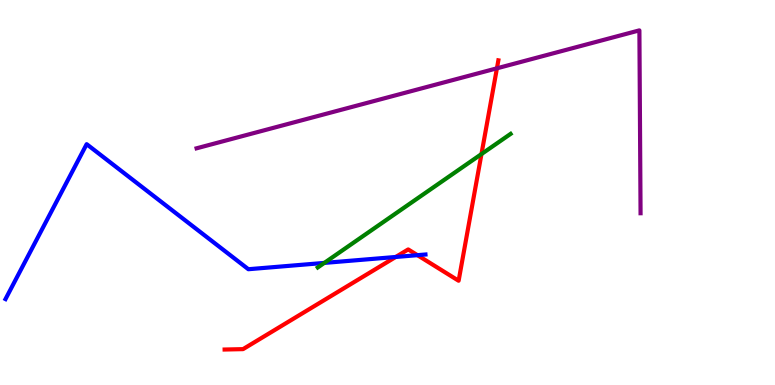[{'lines': ['blue', 'red'], 'intersections': [{'x': 5.11, 'y': 3.33}, {'x': 5.39, 'y': 3.37}]}, {'lines': ['green', 'red'], 'intersections': [{'x': 6.21, 'y': 6.0}]}, {'lines': ['purple', 'red'], 'intersections': [{'x': 6.41, 'y': 8.23}]}, {'lines': ['blue', 'green'], 'intersections': [{'x': 4.18, 'y': 3.17}]}, {'lines': ['blue', 'purple'], 'intersections': []}, {'lines': ['green', 'purple'], 'intersections': []}]